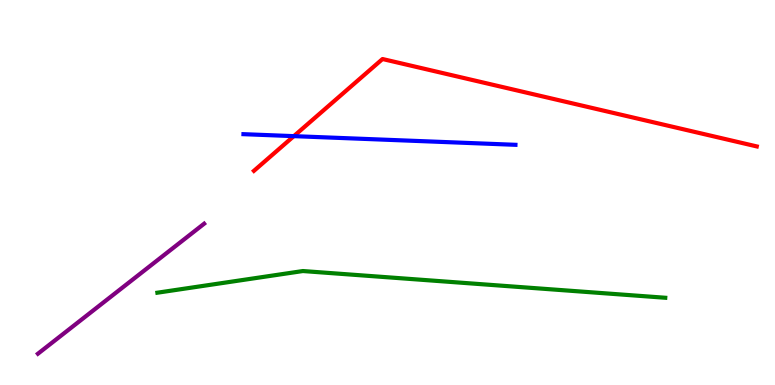[{'lines': ['blue', 'red'], 'intersections': [{'x': 3.79, 'y': 6.46}]}, {'lines': ['green', 'red'], 'intersections': []}, {'lines': ['purple', 'red'], 'intersections': []}, {'lines': ['blue', 'green'], 'intersections': []}, {'lines': ['blue', 'purple'], 'intersections': []}, {'lines': ['green', 'purple'], 'intersections': []}]